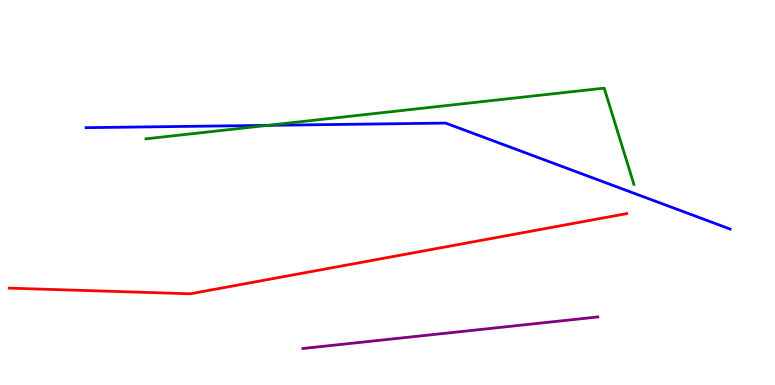[{'lines': ['blue', 'red'], 'intersections': []}, {'lines': ['green', 'red'], 'intersections': []}, {'lines': ['purple', 'red'], 'intersections': []}, {'lines': ['blue', 'green'], 'intersections': [{'x': 3.45, 'y': 6.74}]}, {'lines': ['blue', 'purple'], 'intersections': []}, {'lines': ['green', 'purple'], 'intersections': []}]